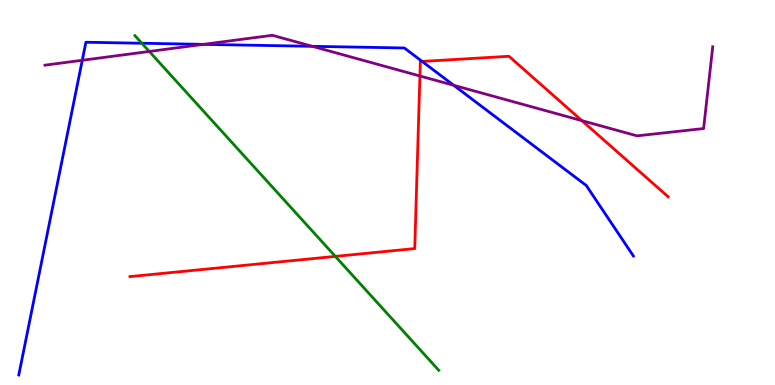[{'lines': ['blue', 'red'], 'intersections': [{'x': 5.45, 'y': 8.4}]}, {'lines': ['green', 'red'], 'intersections': [{'x': 4.33, 'y': 3.34}]}, {'lines': ['purple', 'red'], 'intersections': [{'x': 5.42, 'y': 8.03}, {'x': 7.51, 'y': 6.87}]}, {'lines': ['blue', 'green'], 'intersections': [{'x': 1.83, 'y': 8.88}]}, {'lines': ['blue', 'purple'], 'intersections': [{'x': 1.06, 'y': 8.43}, {'x': 2.62, 'y': 8.85}, {'x': 4.03, 'y': 8.8}, {'x': 5.85, 'y': 7.78}]}, {'lines': ['green', 'purple'], 'intersections': [{'x': 1.93, 'y': 8.66}]}]